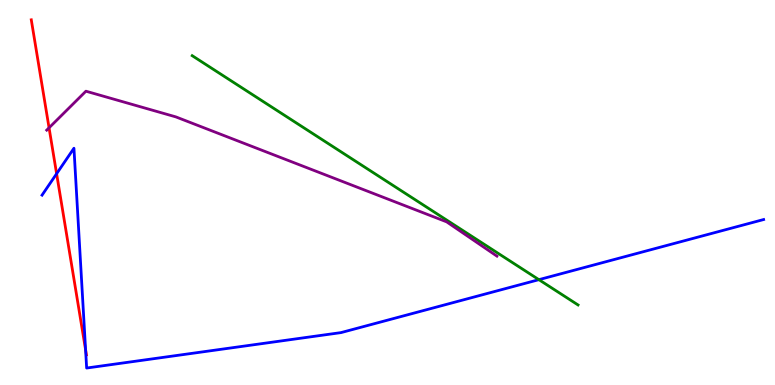[{'lines': ['blue', 'red'], 'intersections': [{'x': 0.73, 'y': 5.49}, {'x': 1.1, 'y': 0.914}]}, {'lines': ['green', 'red'], 'intersections': []}, {'lines': ['purple', 'red'], 'intersections': [{'x': 0.633, 'y': 6.68}]}, {'lines': ['blue', 'green'], 'intersections': [{'x': 6.95, 'y': 2.74}]}, {'lines': ['blue', 'purple'], 'intersections': []}, {'lines': ['green', 'purple'], 'intersections': []}]